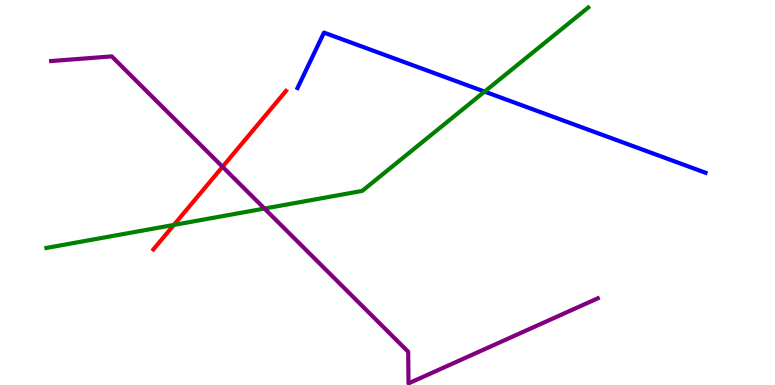[{'lines': ['blue', 'red'], 'intersections': []}, {'lines': ['green', 'red'], 'intersections': [{'x': 2.24, 'y': 4.16}]}, {'lines': ['purple', 'red'], 'intersections': [{'x': 2.87, 'y': 5.67}]}, {'lines': ['blue', 'green'], 'intersections': [{'x': 6.25, 'y': 7.62}]}, {'lines': ['blue', 'purple'], 'intersections': []}, {'lines': ['green', 'purple'], 'intersections': [{'x': 3.41, 'y': 4.58}]}]